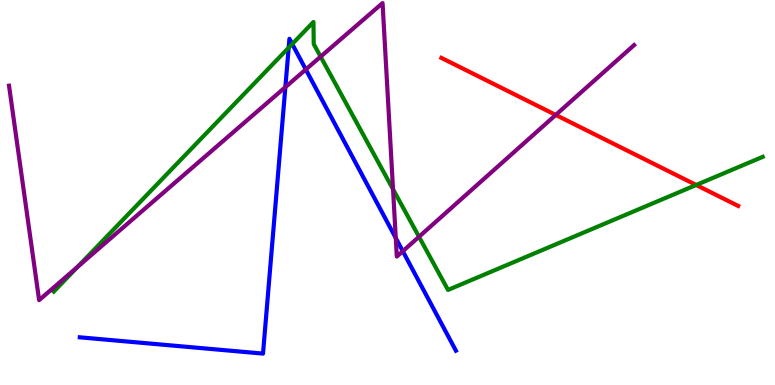[{'lines': ['blue', 'red'], 'intersections': []}, {'lines': ['green', 'red'], 'intersections': [{'x': 8.98, 'y': 5.2}]}, {'lines': ['purple', 'red'], 'intersections': [{'x': 7.17, 'y': 7.01}]}, {'lines': ['blue', 'green'], 'intersections': [{'x': 3.72, 'y': 8.76}, {'x': 3.77, 'y': 8.86}]}, {'lines': ['blue', 'purple'], 'intersections': [{'x': 3.68, 'y': 7.74}, {'x': 3.95, 'y': 8.2}, {'x': 5.11, 'y': 3.82}, {'x': 5.2, 'y': 3.48}]}, {'lines': ['green', 'purple'], 'intersections': [{'x': 1.0, 'y': 3.07}, {'x': 4.14, 'y': 8.53}, {'x': 5.07, 'y': 5.08}, {'x': 5.41, 'y': 3.85}]}]